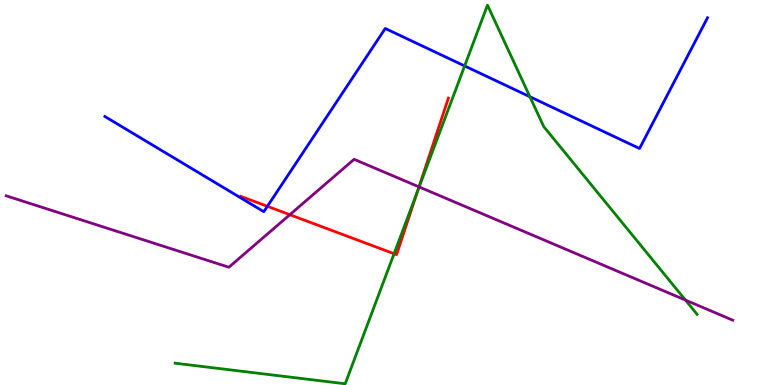[{'lines': ['blue', 'red'], 'intersections': [{'x': 3.45, 'y': 4.64}]}, {'lines': ['green', 'red'], 'intersections': [{'x': 5.08, 'y': 3.41}, {'x': 5.39, 'y': 5.03}]}, {'lines': ['purple', 'red'], 'intersections': [{'x': 3.74, 'y': 4.42}, {'x': 5.41, 'y': 5.15}]}, {'lines': ['blue', 'green'], 'intersections': [{'x': 6.0, 'y': 8.29}, {'x': 6.84, 'y': 7.49}]}, {'lines': ['blue', 'purple'], 'intersections': []}, {'lines': ['green', 'purple'], 'intersections': [{'x': 5.41, 'y': 5.14}, {'x': 8.84, 'y': 2.21}]}]